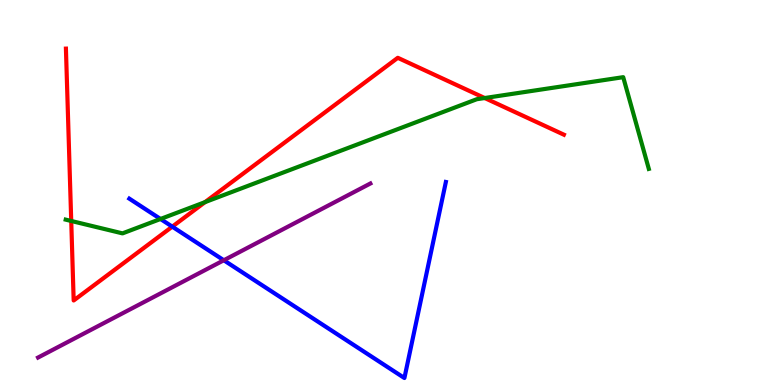[{'lines': ['blue', 'red'], 'intersections': [{'x': 2.22, 'y': 4.11}]}, {'lines': ['green', 'red'], 'intersections': [{'x': 0.919, 'y': 4.26}, {'x': 2.65, 'y': 4.75}, {'x': 6.25, 'y': 7.45}]}, {'lines': ['purple', 'red'], 'intersections': []}, {'lines': ['blue', 'green'], 'intersections': [{'x': 2.07, 'y': 4.31}]}, {'lines': ['blue', 'purple'], 'intersections': [{'x': 2.89, 'y': 3.24}]}, {'lines': ['green', 'purple'], 'intersections': []}]